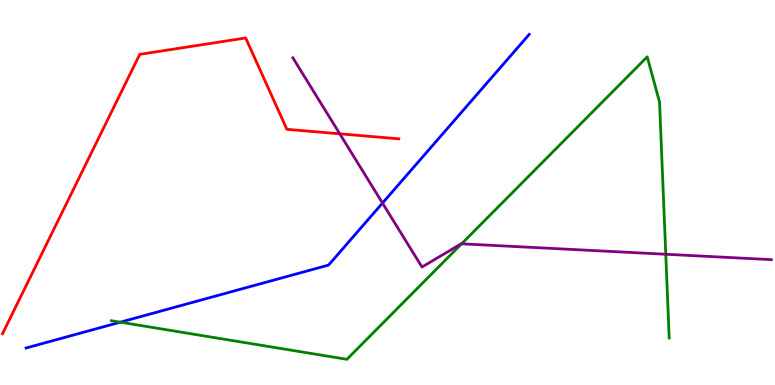[{'lines': ['blue', 'red'], 'intersections': []}, {'lines': ['green', 'red'], 'intersections': []}, {'lines': ['purple', 'red'], 'intersections': [{'x': 4.38, 'y': 6.52}]}, {'lines': ['blue', 'green'], 'intersections': [{'x': 1.55, 'y': 1.63}]}, {'lines': ['blue', 'purple'], 'intersections': [{'x': 4.94, 'y': 4.73}]}, {'lines': ['green', 'purple'], 'intersections': [{'x': 5.96, 'y': 3.67}, {'x': 8.59, 'y': 3.4}]}]